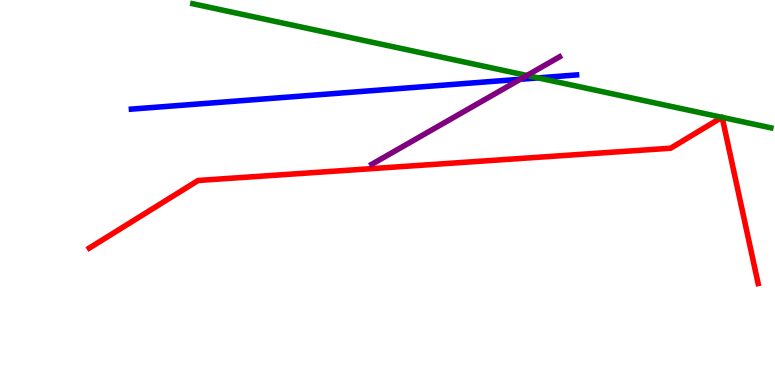[{'lines': ['blue', 'red'], 'intersections': []}, {'lines': ['green', 'red'], 'intersections': [{'x': 9.32, 'y': 6.95}, {'x': 9.32, 'y': 6.95}]}, {'lines': ['purple', 'red'], 'intersections': []}, {'lines': ['blue', 'green'], 'intersections': [{'x': 6.94, 'y': 7.98}]}, {'lines': ['blue', 'purple'], 'intersections': [{'x': 6.71, 'y': 7.94}]}, {'lines': ['green', 'purple'], 'intersections': [{'x': 6.8, 'y': 8.04}]}]